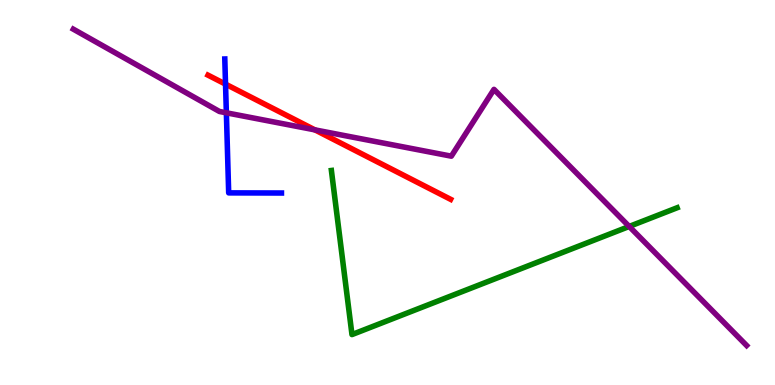[{'lines': ['blue', 'red'], 'intersections': [{'x': 2.91, 'y': 7.81}]}, {'lines': ['green', 'red'], 'intersections': []}, {'lines': ['purple', 'red'], 'intersections': [{'x': 4.06, 'y': 6.63}]}, {'lines': ['blue', 'green'], 'intersections': []}, {'lines': ['blue', 'purple'], 'intersections': [{'x': 2.92, 'y': 7.07}]}, {'lines': ['green', 'purple'], 'intersections': [{'x': 8.12, 'y': 4.12}]}]